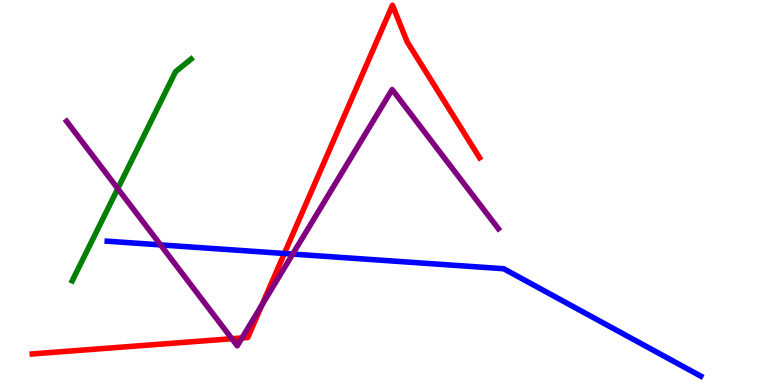[{'lines': ['blue', 'red'], 'intersections': [{'x': 3.67, 'y': 3.42}]}, {'lines': ['green', 'red'], 'intersections': []}, {'lines': ['purple', 'red'], 'intersections': [{'x': 2.99, 'y': 1.2}, {'x': 3.12, 'y': 1.22}, {'x': 3.38, 'y': 2.08}]}, {'lines': ['blue', 'green'], 'intersections': []}, {'lines': ['blue', 'purple'], 'intersections': [{'x': 2.07, 'y': 3.64}, {'x': 3.78, 'y': 3.4}]}, {'lines': ['green', 'purple'], 'intersections': [{'x': 1.52, 'y': 5.1}]}]